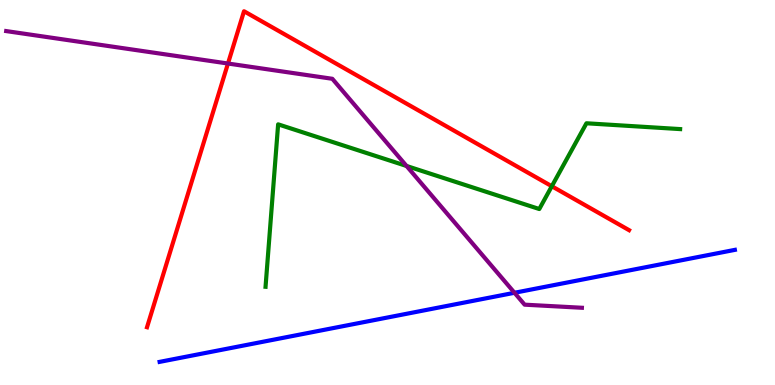[{'lines': ['blue', 'red'], 'intersections': []}, {'lines': ['green', 'red'], 'intersections': [{'x': 7.12, 'y': 5.16}]}, {'lines': ['purple', 'red'], 'intersections': [{'x': 2.94, 'y': 8.35}]}, {'lines': ['blue', 'green'], 'intersections': []}, {'lines': ['blue', 'purple'], 'intersections': [{'x': 6.64, 'y': 2.4}]}, {'lines': ['green', 'purple'], 'intersections': [{'x': 5.25, 'y': 5.69}]}]